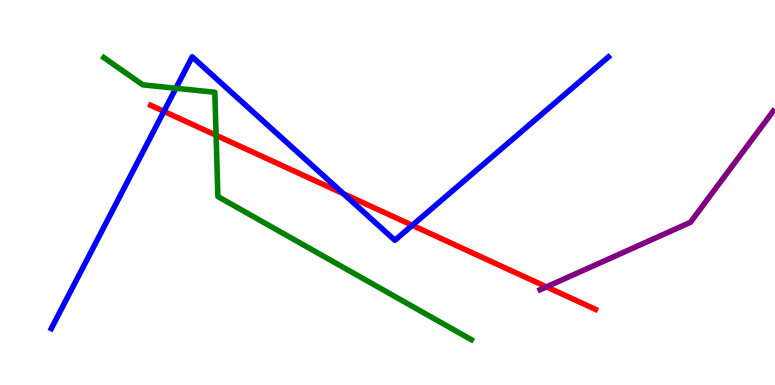[{'lines': ['blue', 'red'], 'intersections': [{'x': 2.12, 'y': 7.11}, {'x': 4.43, 'y': 4.97}, {'x': 5.32, 'y': 4.15}]}, {'lines': ['green', 'red'], 'intersections': [{'x': 2.79, 'y': 6.49}]}, {'lines': ['purple', 'red'], 'intersections': [{'x': 7.05, 'y': 2.55}]}, {'lines': ['blue', 'green'], 'intersections': [{'x': 2.27, 'y': 7.71}]}, {'lines': ['blue', 'purple'], 'intersections': []}, {'lines': ['green', 'purple'], 'intersections': []}]